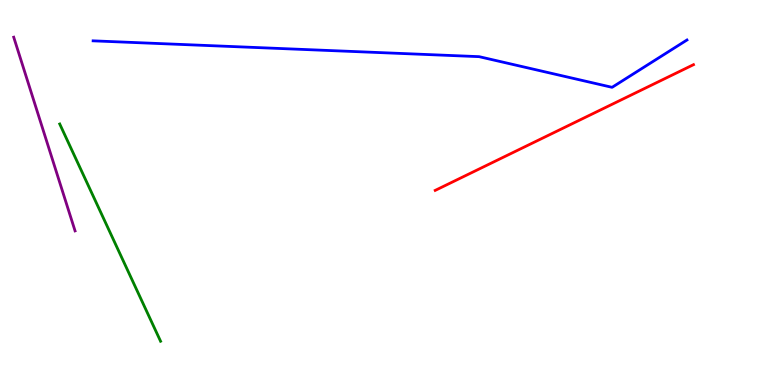[{'lines': ['blue', 'red'], 'intersections': []}, {'lines': ['green', 'red'], 'intersections': []}, {'lines': ['purple', 'red'], 'intersections': []}, {'lines': ['blue', 'green'], 'intersections': []}, {'lines': ['blue', 'purple'], 'intersections': []}, {'lines': ['green', 'purple'], 'intersections': []}]